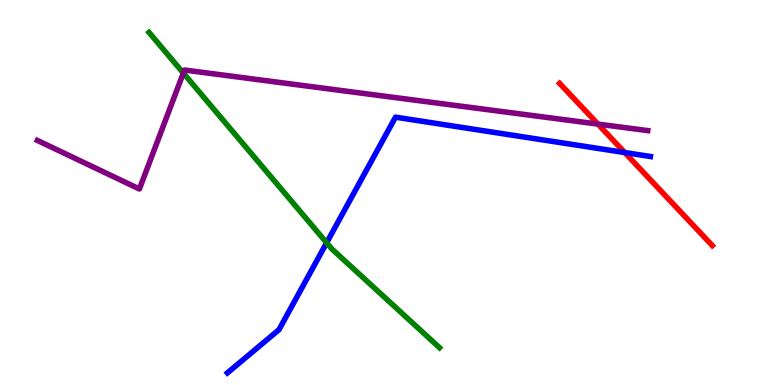[{'lines': ['blue', 'red'], 'intersections': [{'x': 8.06, 'y': 6.04}]}, {'lines': ['green', 'red'], 'intersections': []}, {'lines': ['purple', 'red'], 'intersections': [{'x': 7.72, 'y': 6.78}]}, {'lines': ['blue', 'green'], 'intersections': [{'x': 4.21, 'y': 3.69}]}, {'lines': ['blue', 'purple'], 'intersections': []}, {'lines': ['green', 'purple'], 'intersections': [{'x': 2.37, 'y': 8.1}]}]